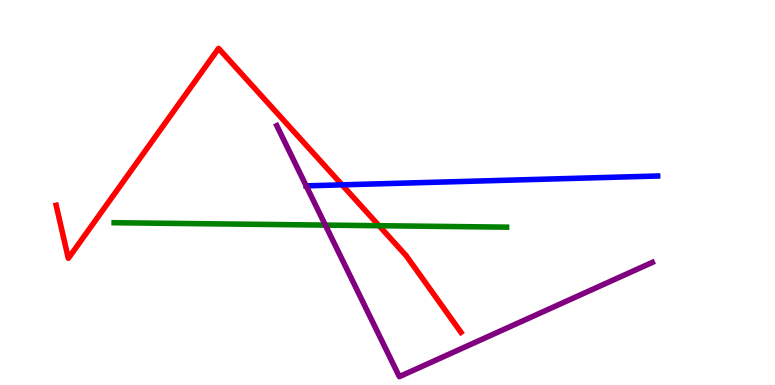[{'lines': ['blue', 'red'], 'intersections': [{'x': 4.41, 'y': 5.2}]}, {'lines': ['green', 'red'], 'intersections': [{'x': 4.89, 'y': 4.14}]}, {'lines': ['purple', 'red'], 'intersections': []}, {'lines': ['blue', 'green'], 'intersections': []}, {'lines': ['blue', 'purple'], 'intersections': [{'x': 3.95, 'y': 5.17}]}, {'lines': ['green', 'purple'], 'intersections': [{'x': 4.2, 'y': 4.15}]}]